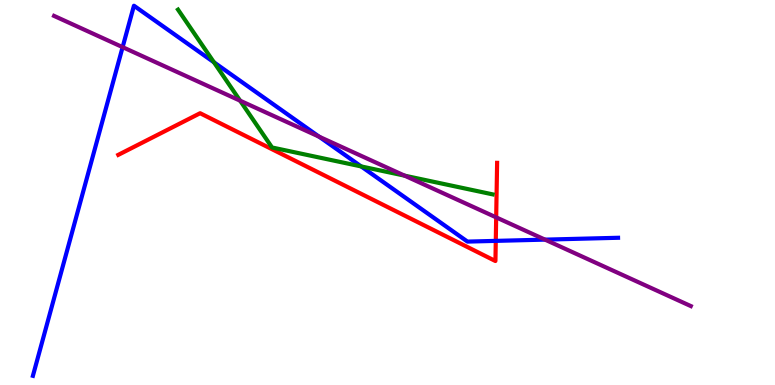[{'lines': ['blue', 'red'], 'intersections': [{'x': 6.4, 'y': 3.74}]}, {'lines': ['green', 'red'], 'intersections': []}, {'lines': ['purple', 'red'], 'intersections': [{'x': 6.4, 'y': 4.35}]}, {'lines': ['blue', 'green'], 'intersections': [{'x': 2.76, 'y': 8.38}, {'x': 4.66, 'y': 5.68}]}, {'lines': ['blue', 'purple'], 'intersections': [{'x': 1.58, 'y': 8.78}, {'x': 4.12, 'y': 6.45}, {'x': 7.03, 'y': 3.78}]}, {'lines': ['green', 'purple'], 'intersections': [{'x': 3.1, 'y': 7.38}, {'x': 5.22, 'y': 5.44}]}]